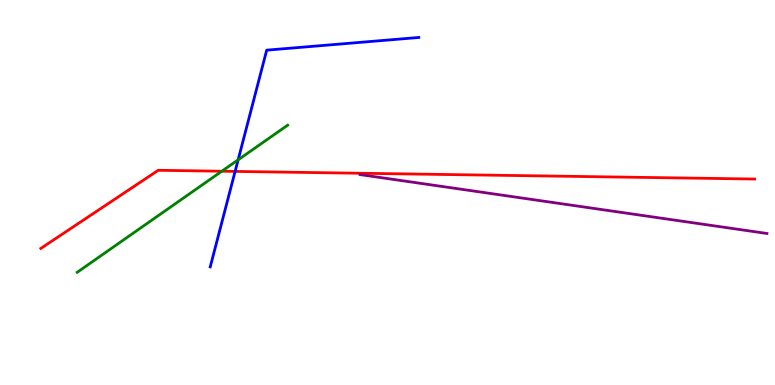[{'lines': ['blue', 'red'], 'intersections': [{'x': 3.03, 'y': 5.55}]}, {'lines': ['green', 'red'], 'intersections': [{'x': 2.86, 'y': 5.55}]}, {'lines': ['purple', 'red'], 'intersections': []}, {'lines': ['blue', 'green'], 'intersections': [{'x': 3.07, 'y': 5.85}]}, {'lines': ['blue', 'purple'], 'intersections': []}, {'lines': ['green', 'purple'], 'intersections': []}]